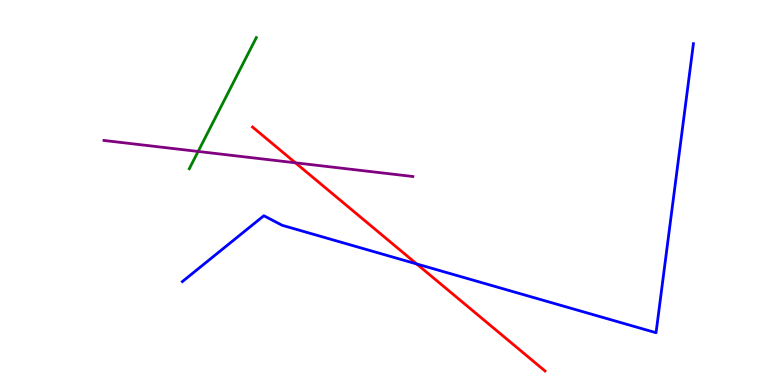[{'lines': ['blue', 'red'], 'intersections': [{'x': 5.38, 'y': 3.14}]}, {'lines': ['green', 'red'], 'intersections': []}, {'lines': ['purple', 'red'], 'intersections': [{'x': 3.81, 'y': 5.77}]}, {'lines': ['blue', 'green'], 'intersections': []}, {'lines': ['blue', 'purple'], 'intersections': []}, {'lines': ['green', 'purple'], 'intersections': [{'x': 2.56, 'y': 6.07}]}]